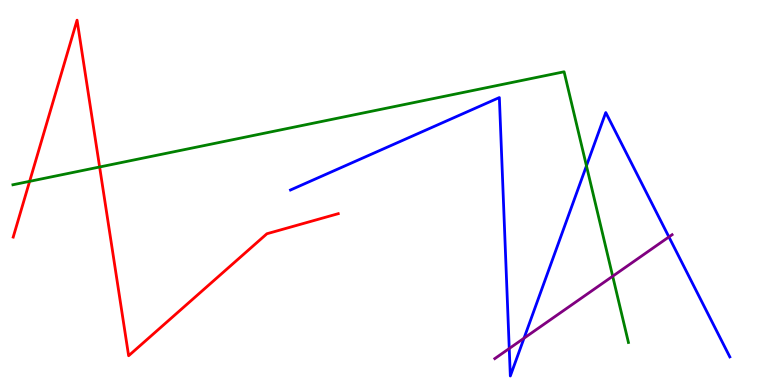[{'lines': ['blue', 'red'], 'intersections': []}, {'lines': ['green', 'red'], 'intersections': [{'x': 0.382, 'y': 5.29}, {'x': 1.29, 'y': 5.66}]}, {'lines': ['purple', 'red'], 'intersections': []}, {'lines': ['blue', 'green'], 'intersections': [{'x': 7.57, 'y': 5.69}]}, {'lines': ['blue', 'purple'], 'intersections': [{'x': 6.57, 'y': 0.948}, {'x': 6.76, 'y': 1.22}, {'x': 8.63, 'y': 3.85}]}, {'lines': ['green', 'purple'], 'intersections': [{'x': 7.91, 'y': 2.83}]}]